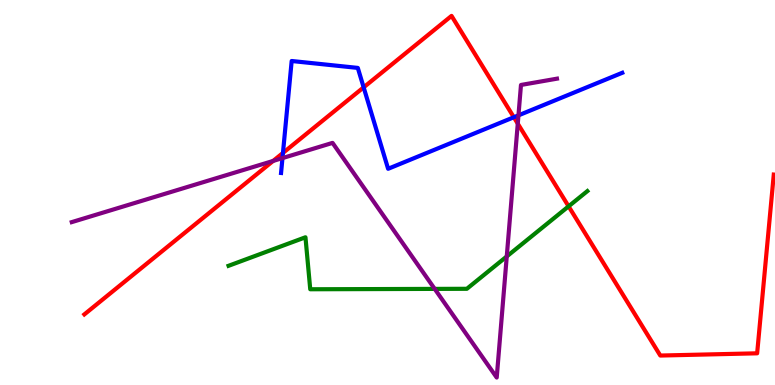[{'lines': ['blue', 'red'], 'intersections': [{'x': 3.65, 'y': 6.03}, {'x': 4.69, 'y': 7.73}, {'x': 6.63, 'y': 6.95}]}, {'lines': ['green', 'red'], 'intersections': [{'x': 7.34, 'y': 4.64}]}, {'lines': ['purple', 'red'], 'intersections': [{'x': 3.52, 'y': 5.82}, {'x': 6.68, 'y': 6.79}]}, {'lines': ['blue', 'green'], 'intersections': []}, {'lines': ['blue', 'purple'], 'intersections': [{'x': 3.64, 'y': 5.89}, {'x': 6.69, 'y': 7.0}]}, {'lines': ['green', 'purple'], 'intersections': [{'x': 5.61, 'y': 2.5}, {'x': 6.54, 'y': 3.34}]}]